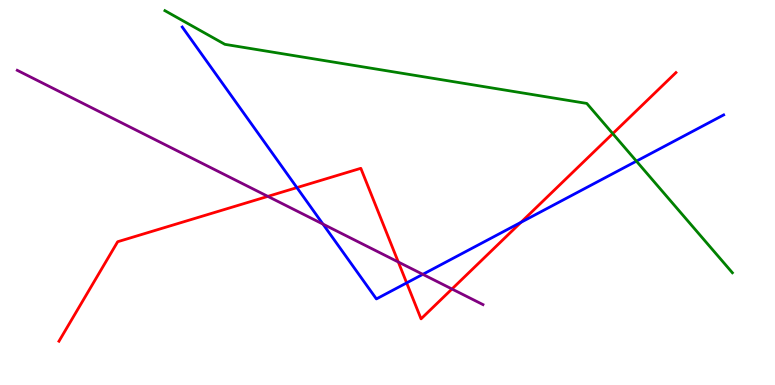[{'lines': ['blue', 'red'], 'intersections': [{'x': 3.83, 'y': 5.13}, {'x': 5.25, 'y': 2.65}, {'x': 6.72, 'y': 4.23}]}, {'lines': ['green', 'red'], 'intersections': [{'x': 7.91, 'y': 6.53}]}, {'lines': ['purple', 'red'], 'intersections': [{'x': 3.46, 'y': 4.9}, {'x': 5.14, 'y': 3.19}, {'x': 5.83, 'y': 2.49}]}, {'lines': ['blue', 'green'], 'intersections': [{'x': 8.21, 'y': 5.81}]}, {'lines': ['blue', 'purple'], 'intersections': [{'x': 4.17, 'y': 4.18}, {'x': 5.46, 'y': 2.87}]}, {'lines': ['green', 'purple'], 'intersections': []}]